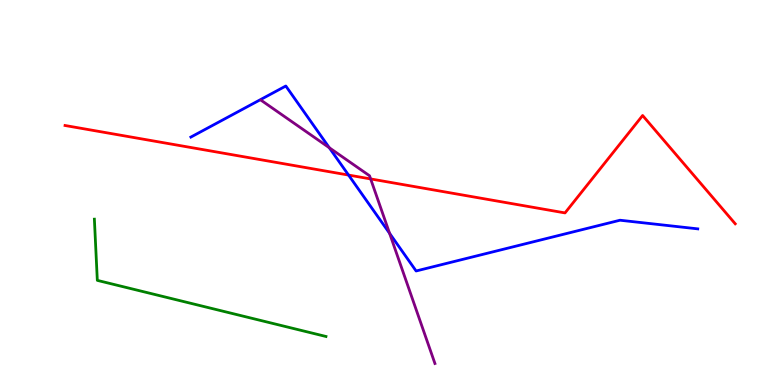[{'lines': ['blue', 'red'], 'intersections': [{'x': 4.5, 'y': 5.45}]}, {'lines': ['green', 'red'], 'intersections': []}, {'lines': ['purple', 'red'], 'intersections': [{'x': 4.78, 'y': 5.35}]}, {'lines': ['blue', 'green'], 'intersections': []}, {'lines': ['blue', 'purple'], 'intersections': [{'x': 4.25, 'y': 6.16}, {'x': 5.03, 'y': 3.94}]}, {'lines': ['green', 'purple'], 'intersections': []}]